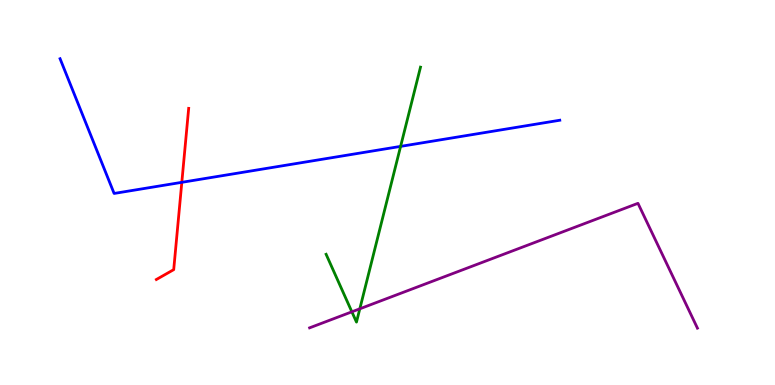[{'lines': ['blue', 'red'], 'intersections': [{'x': 2.35, 'y': 5.26}]}, {'lines': ['green', 'red'], 'intersections': []}, {'lines': ['purple', 'red'], 'intersections': []}, {'lines': ['blue', 'green'], 'intersections': [{'x': 5.17, 'y': 6.2}]}, {'lines': ['blue', 'purple'], 'intersections': []}, {'lines': ['green', 'purple'], 'intersections': [{'x': 4.54, 'y': 1.9}, {'x': 4.64, 'y': 1.98}]}]